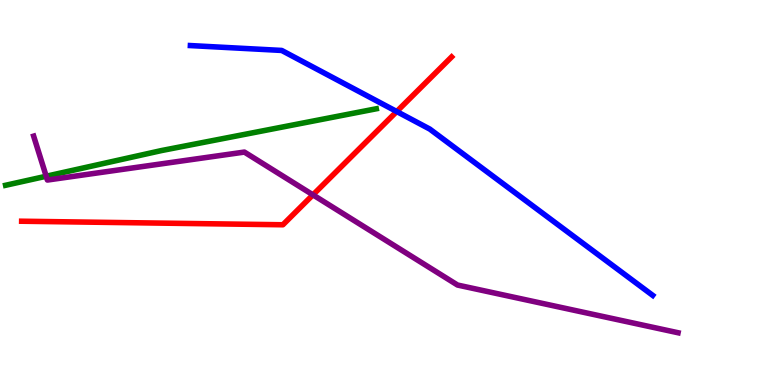[{'lines': ['blue', 'red'], 'intersections': [{'x': 5.12, 'y': 7.1}]}, {'lines': ['green', 'red'], 'intersections': []}, {'lines': ['purple', 'red'], 'intersections': [{'x': 4.04, 'y': 4.94}]}, {'lines': ['blue', 'green'], 'intersections': []}, {'lines': ['blue', 'purple'], 'intersections': []}, {'lines': ['green', 'purple'], 'intersections': [{'x': 0.596, 'y': 5.42}]}]